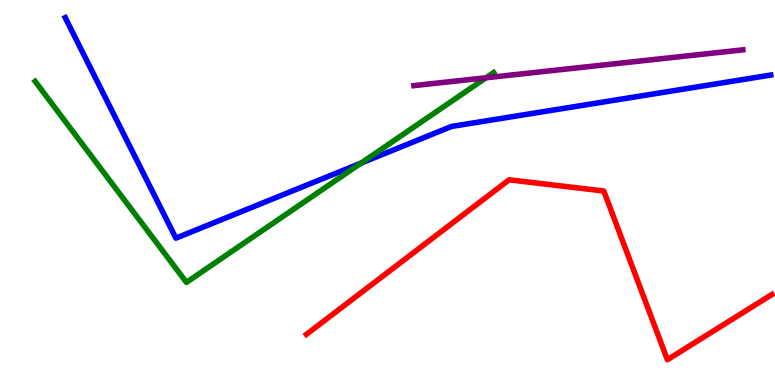[{'lines': ['blue', 'red'], 'intersections': []}, {'lines': ['green', 'red'], 'intersections': []}, {'lines': ['purple', 'red'], 'intersections': []}, {'lines': ['blue', 'green'], 'intersections': [{'x': 4.66, 'y': 5.76}]}, {'lines': ['blue', 'purple'], 'intersections': []}, {'lines': ['green', 'purple'], 'intersections': [{'x': 6.27, 'y': 7.98}]}]